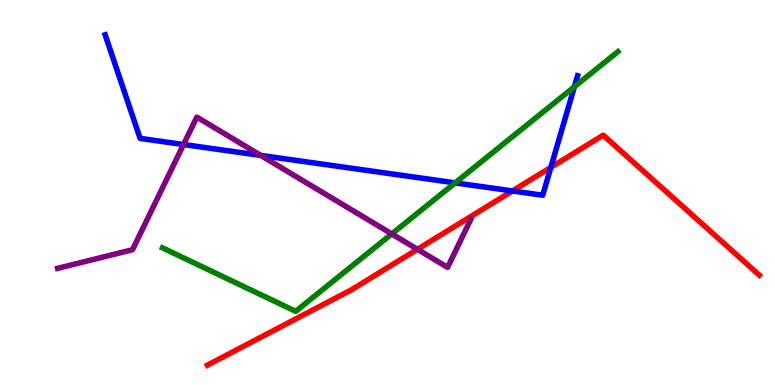[{'lines': ['blue', 'red'], 'intersections': [{'x': 6.61, 'y': 5.04}, {'x': 7.11, 'y': 5.65}]}, {'lines': ['green', 'red'], 'intersections': []}, {'lines': ['purple', 'red'], 'intersections': [{'x': 5.39, 'y': 3.52}]}, {'lines': ['blue', 'green'], 'intersections': [{'x': 5.87, 'y': 5.25}, {'x': 7.41, 'y': 7.75}]}, {'lines': ['blue', 'purple'], 'intersections': [{'x': 2.37, 'y': 6.25}, {'x': 3.36, 'y': 5.96}]}, {'lines': ['green', 'purple'], 'intersections': [{'x': 5.05, 'y': 3.92}]}]